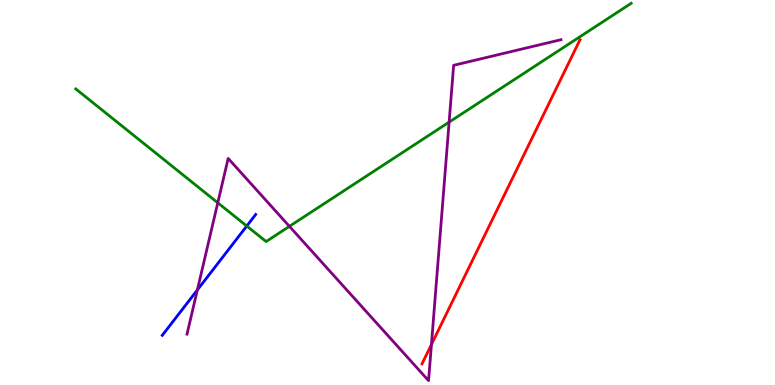[{'lines': ['blue', 'red'], 'intersections': []}, {'lines': ['green', 'red'], 'intersections': []}, {'lines': ['purple', 'red'], 'intersections': [{'x': 5.57, 'y': 1.05}]}, {'lines': ['blue', 'green'], 'intersections': [{'x': 3.18, 'y': 4.13}]}, {'lines': ['blue', 'purple'], 'intersections': [{'x': 2.55, 'y': 2.47}]}, {'lines': ['green', 'purple'], 'intersections': [{'x': 2.81, 'y': 4.73}, {'x': 3.73, 'y': 4.12}, {'x': 5.8, 'y': 6.83}]}]